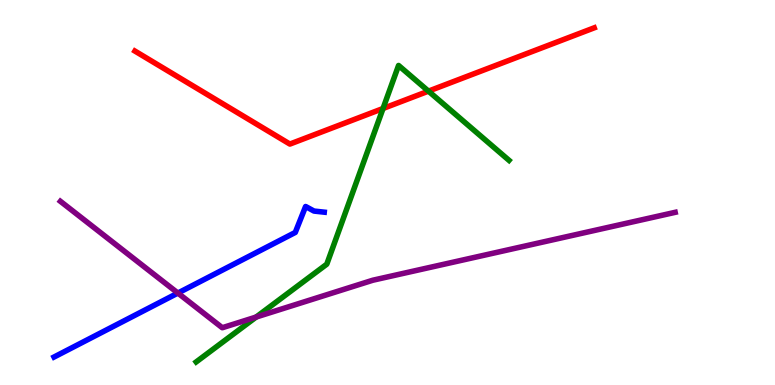[{'lines': ['blue', 'red'], 'intersections': []}, {'lines': ['green', 'red'], 'intersections': [{'x': 4.94, 'y': 7.18}, {'x': 5.53, 'y': 7.63}]}, {'lines': ['purple', 'red'], 'intersections': []}, {'lines': ['blue', 'green'], 'intersections': []}, {'lines': ['blue', 'purple'], 'intersections': [{'x': 2.3, 'y': 2.39}]}, {'lines': ['green', 'purple'], 'intersections': [{'x': 3.31, 'y': 1.77}]}]